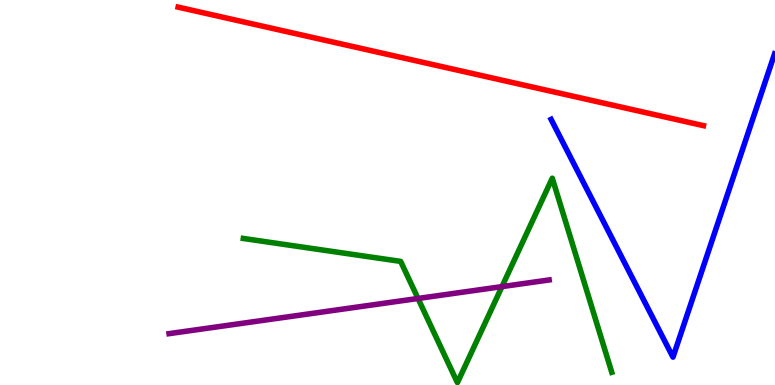[{'lines': ['blue', 'red'], 'intersections': []}, {'lines': ['green', 'red'], 'intersections': []}, {'lines': ['purple', 'red'], 'intersections': []}, {'lines': ['blue', 'green'], 'intersections': []}, {'lines': ['blue', 'purple'], 'intersections': []}, {'lines': ['green', 'purple'], 'intersections': [{'x': 5.39, 'y': 2.25}, {'x': 6.48, 'y': 2.56}]}]